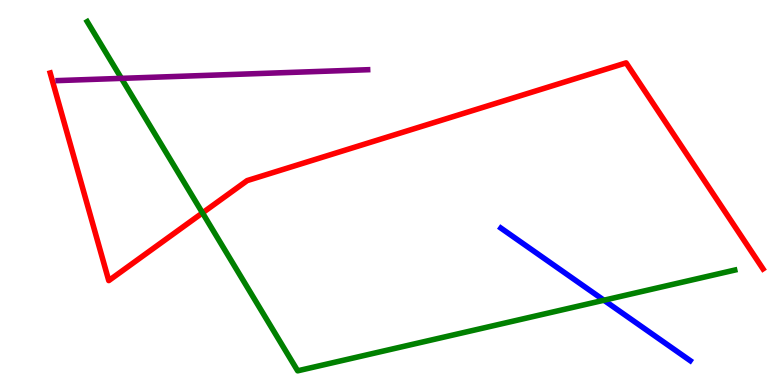[{'lines': ['blue', 'red'], 'intersections': []}, {'lines': ['green', 'red'], 'intersections': [{'x': 2.61, 'y': 4.47}]}, {'lines': ['purple', 'red'], 'intersections': []}, {'lines': ['blue', 'green'], 'intersections': [{'x': 7.79, 'y': 2.2}]}, {'lines': ['blue', 'purple'], 'intersections': []}, {'lines': ['green', 'purple'], 'intersections': [{'x': 1.57, 'y': 7.96}]}]